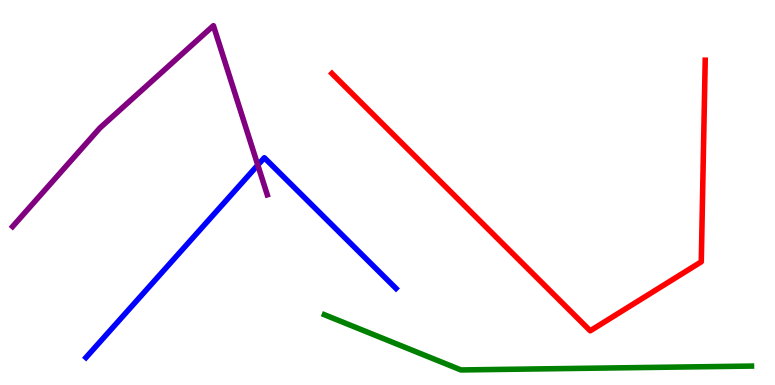[{'lines': ['blue', 'red'], 'intersections': []}, {'lines': ['green', 'red'], 'intersections': []}, {'lines': ['purple', 'red'], 'intersections': []}, {'lines': ['blue', 'green'], 'intersections': []}, {'lines': ['blue', 'purple'], 'intersections': [{'x': 3.33, 'y': 5.71}]}, {'lines': ['green', 'purple'], 'intersections': []}]